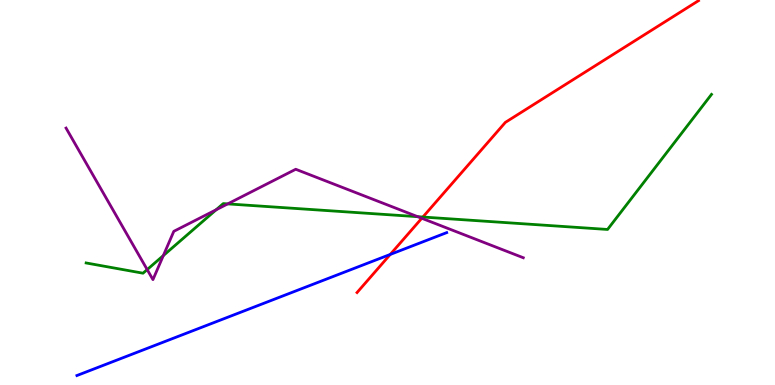[{'lines': ['blue', 'red'], 'intersections': [{'x': 5.04, 'y': 3.39}]}, {'lines': ['green', 'red'], 'intersections': [{'x': 5.46, 'y': 4.36}]}, {'lines': ['purple', 'red'], 'intersections': [{'x': 5.44, 'y': 4.33}]}, {'lines': ['blue', 'green'], 'intersections': []}, {'lines': ['blue', 'purple'], 'intersections': []}, {'lines': ['green', 'purple'], 'intersections': [{'x': 1.9, 'y': 3.0}, {'x': 2.11, 'y': 3.36}, {'x': 2.79, 'y': 4.55}, {'x': 2.94, 'y': 4.7}, {'x': 5.39, 'y': 4.37}]}]